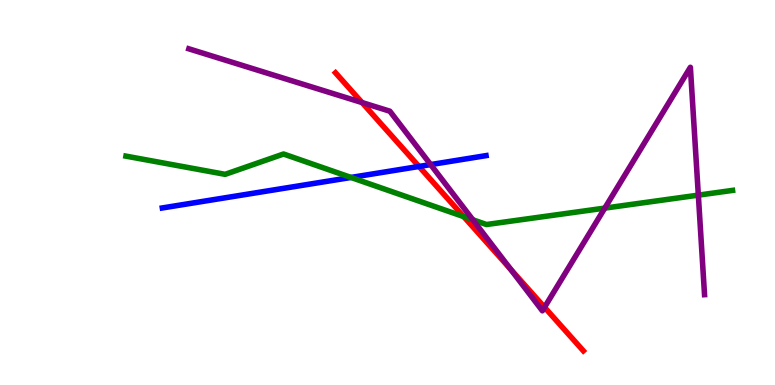[{'lines': ['blue', 'red'], 'intersections': [{'x': 5.41, 'y': 5.68}]}, {'lines': ['green', 'red'], 'intersections': [{'x': 5.98, 'y': 4.37}]}, {'lines': ['purple', 'red'], 'intersections': [{'x': 4.67, 'y': 7.34}, {'x': 6.59, 'y': 3.01}, {'x': 7.03, 'y': 2.02}]}, {'lines': ['blue', 'green'], 'intersections': [{'x': 4.53, 'y': 5.39}]}, {'lines': ['blue', 'purple'], 'intersections': [{'x': 5.56, 'y': 5.73}]}, {'lines': ['green', 'purple'], 'intersections': [{'x': 6.1, 'y': 4.29}, {'x': 7.8, 'y': 4.59}, {'x': 9.01, 'y': 4.93}]}]